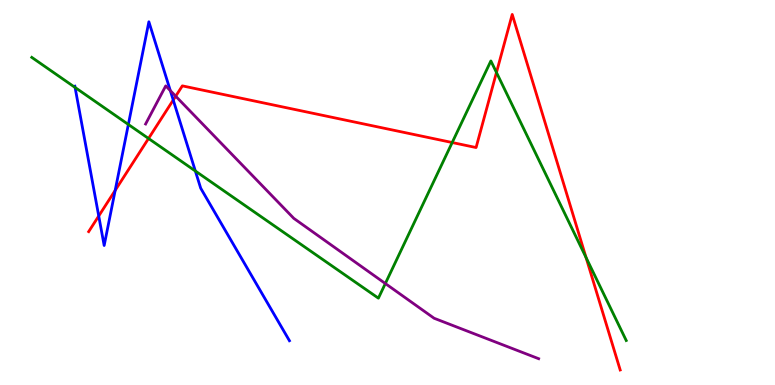[{'lines': ['blue', 'red'], 'intersections': [{'x': 1.27, 'y': 4.39}, {'x': 1.49, 'y': 5.05}, {'x': 2.24, 'y': 7.4}]}, {'lines': ['green', 'red'], 'intersections': [{'x': 1.92, 'y': 6.4}, {'x': 5.83, 'y': 6.3}, {'x': 6.41, 'y': 8.12}, {'x': 7.56, 'y': 3.31}]}, {'lines': ['purple', 'red'], 'intersections': [{'x': 2.27, 'y': 7.5}]}, {'lines': ['blue', 'green'], 'intersections': [{'x': 0.969, 'y': 7.73}, {'x': 1.66, 'y': 6.77}, {'x': 2.52, 'y': 5.56}]}, {'lines': ['blue', 'purple'], 'intersections': [{'x': 2.2, 'y': 7.65}]}, {'lines': ['green', 'purple'], 'intersections': [{'x': 4.97, 'y': 2.64}]}]